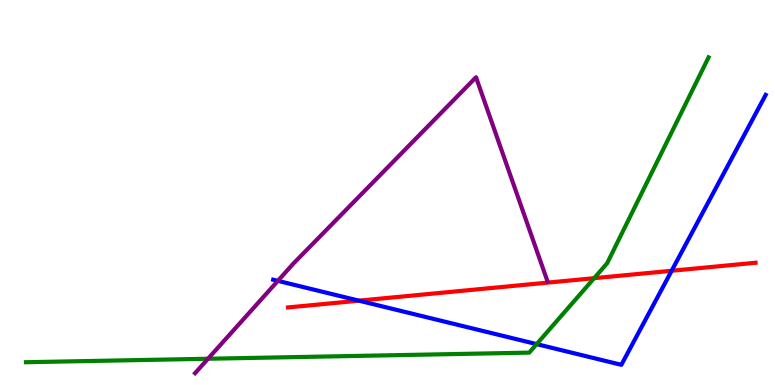[{'lines': ['blue', 'red'], 'intersections': [{'x': 4.63, 'y': 2.19}, {'x': 8.67, 'y': 2.97}]}, {'lines': ['green', 'red'], 'intersections': [{'x': 7.67, 'y': 2.77}]}, {'lines': ['purple', 'red'], 'intersections': []}, {'lines': ['blue', 'green'], 'intersections': [{'x': 6.92, 'y': 1.06}]}, {'lines': ['blue', 'purple'], 'intersections': [{'x': 3.59, 'y': 2.71}]}, {'lines': ['green', 'purple'], 'intersections': [{'x': 2.68, 'y': 0.682}]}]